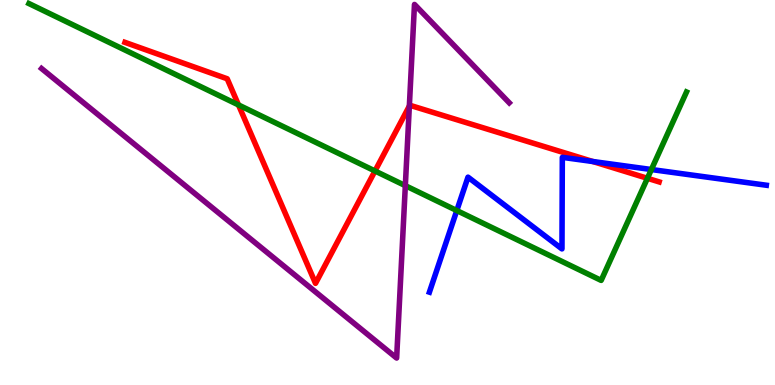[{'lines': ['blue', 'red'], 'intersections': [{'x': 7.65, 'y': 5.8}]}, {'lines': ['green', 'red'], 'intersections': [{'x': 3.08, 'y': 7.27}, {'x': 4.84, 'y': 5.56}, {'x': 8.35, 'y': 5.37}]}, {'lines': ['purple', 'red'], 'intersections': [{'x': 5.28, 'y': 7.25}]}, {'lines': ['blue', 'green'], 'intersections': [{'x': 5.89, 'y': 4.53}, {'x': 8.41, 'y': 5.6}]}, {'lines': ['blue', 'purple'], 'intersections': []}, {'lines': ['green', 'purple'], 'intersections': [{'x': 5.23, 'y': 5.18}]}]